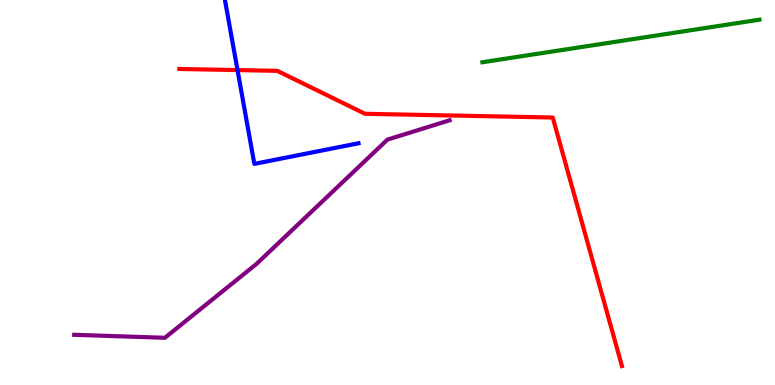[{'lines': ['blue', 'red'], 'intersections': [{'x': 3.06, 'y': 8.18}]}, {'lines': ['green', 'red'], 'intersections': []}, {'lines': ['purple', 'red'], 'intersections': []}, {'lines': ['blue', 'green'], 'intersections': []}, {'lines': ['blue', 'purple'], 'intersections': []}, {'lines': ['green', 'purple'], 'intersections': []}]